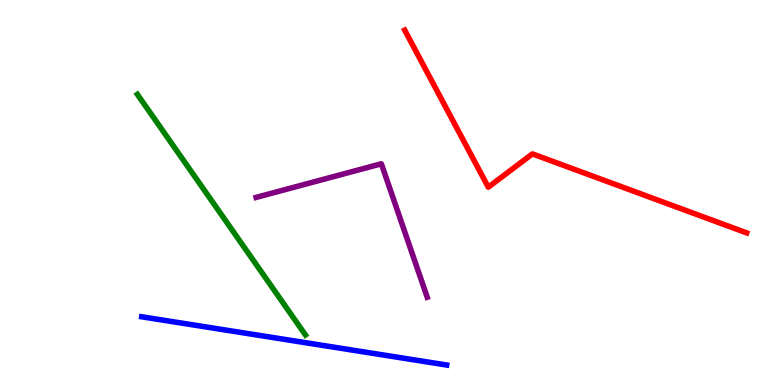[{'lines': ['blue', 'red'], 'intersections': []}, {'lines': ['green', 'red'], 'intersections': []}, {'lines': ['purple', 'red'], 'intersections': []}, {'lines': ['blue', 'green'], 'intersections': []}, {'lines': ['blue', 'purple'], 'intersections': []}, {'lines': ['green', 'purple'], 'intersections': []}]